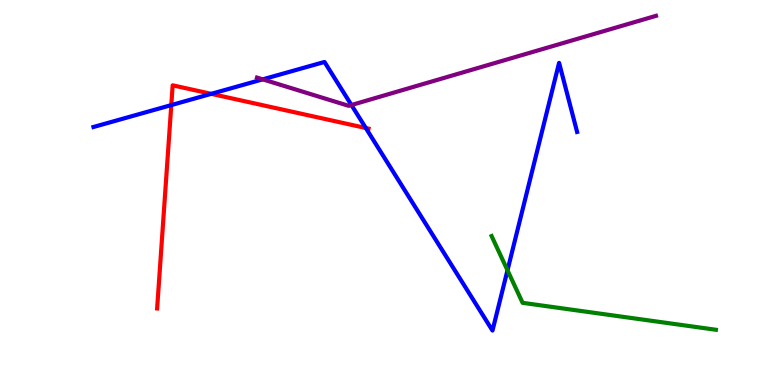[{'lines': ['blue', 'red'], 'intersections': [{'x': 2.21, 'y': 7.27}, {'x': 2.73, 'y': 7.56}, {'x': 4.72, 'y': 6.67}]}, {'lines': ['green', 'red'], 'intersections': []}, {'lines': ['purple', 'red'], 'intersections': []}, {'lines': ['blue', 'green'], 'intersections': [{'x': 6.55, 'y': 2.98}]}, {'lines': ['blue', 'purple'], 'intersections': [{'x': 3.39, 'y': 7.94}, {'x': 4.53, 'y': 7.27}]}, {'lines': ['green', 'purple'], 'intersections': []}]